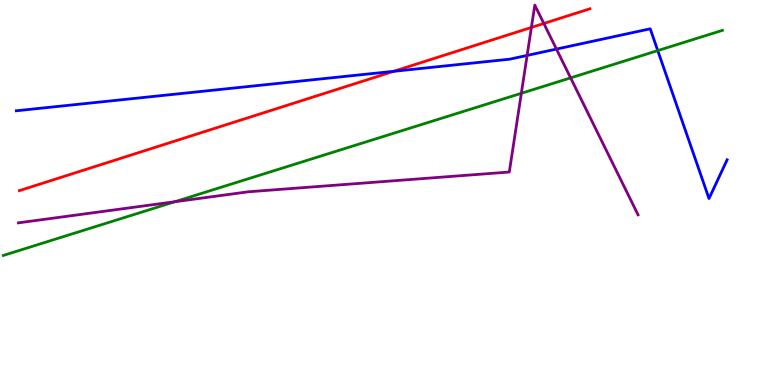[{'lines': ['blue', 'red'], 'intersections': [{'x': 5.08, 'y': 8.15}]}, {'lines': ['green', 'red'], 'intersections': []}, {'lines': ['purple', 'red'], 'intersections': [{'x': 6.86, 'y': 9.29}, {'x': 7.02, 'y': 9.39}]}, {'lines': ['blue', 'green'], 'intersections': [{'x': 8.49, 'y': 8.69}]}, {'lines': ['blue', 'purple'], 'intersections': [{'x': 6.8, 'y': 8.56}, {'x': 7.18, 'y': 8.73}]}, {'lines': ['green', 'purple'], 'intersections': [{'x': 2.26, 'y': 4.76}, {'x': 6.73, 'y': 7.58}, {'x': 7.36, 'y': 7.98}]}]